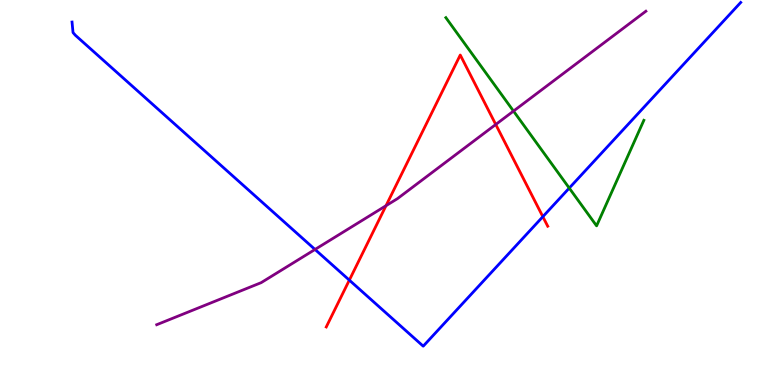[{'lines': ['blue', 'red'], 'intersections': [{'x': 4.51, 'y': 2.72}, {'x': 7.0, 'y': 4.37}]}, {'lines': ['green', 'red'], 'intersections': []}, {'lines': ['purple', 'red'], 'intersections': [{'x': 4.98, 'y': 4.66}, {'x': 6.4, 'y': 6.77}]}, {'lines': ['blue', 'green'], 'intersections': [{'x': 7.35, 'y': 5.11}]}, {'lines': ['blue', 'purple'], 'intersections': [{'x': 4.06, 'y': 3.52}]}, {'lines': ['green', 'purple'], 'intersections': [{'x': 6.63, 'y': 7.11}]}]